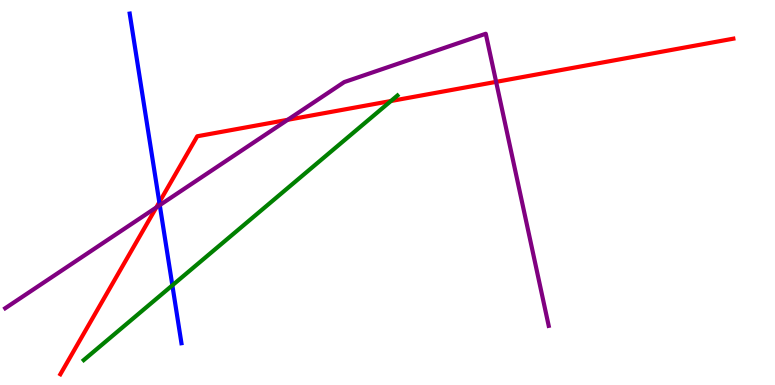[{'lines': ['blue', 'red'], 'intersections': [{'x': 2.06, 'y': 4.75}]}, {'lines': ['green', 'red'], 'intersections': [{'x': 5.04, 'y': 7.38}]}, {'lines': ['purple', 'red'], 'intersections': [{'x': 2.02, 'y': 4.61}, {'x': 3.71, 'y': 6.89}, {'x': 6.4, 'y': 7.87}]}, {'lines': ['blue', 'green'], 'intersections': [{'x': 2.22, 'y': 2.59}]}, {'lines': ['blue', 'purple'], 'intersections': [{'x': 2.06, 'y': 4.67}]}, {'lines': ['green', 'purple'], 'intersections': []}]